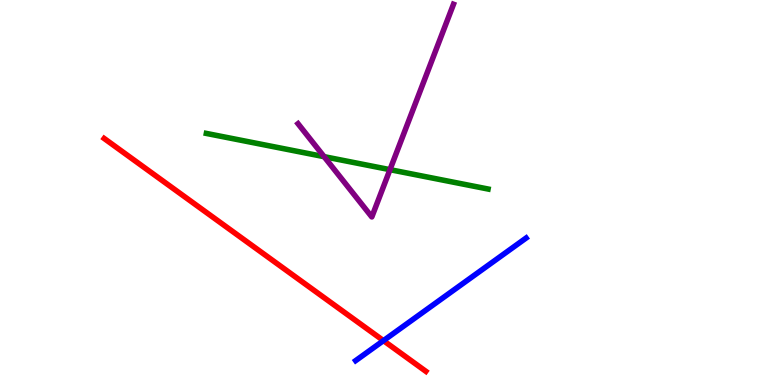[{'lines': ['blue', 'red'], 'intersections': [{'x': 4.95, 'y': 1.15}]}, {'lines': ['green', 'red'], 'intersections': []}, {'lines': ['purple', 'red'], 'intersections': []}, {'lines': ['blue', 'green'], 'intersections': []}, {'lines': ['blue', 'purple'], 'intersections': []}, {'lines': ['green', 'purple'], 'intersections': [{'x': 4.18, 'y': 5.93}, {'x': 5.03, 'y': 5.59}]}]